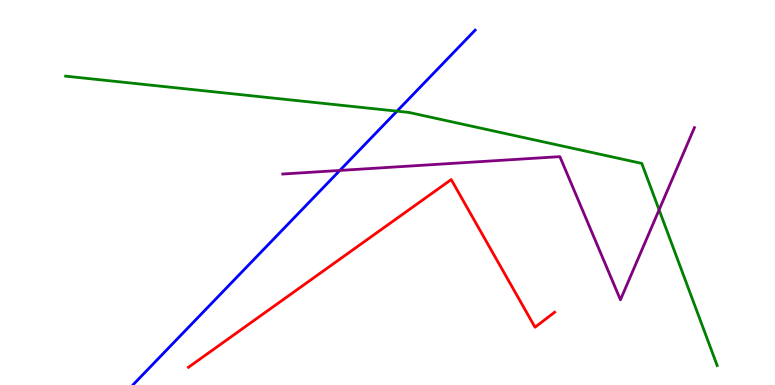[{'lines': ['blue', 'red'], 'intersections': []}, {'lines': ['green', 'red'], 'intersections': []}, {'lines': ['purple', 'red'], 'intersections': []}, {'lines': ['blue', 'green'], 'intersections': [{'x': 5.12, 'y': 7.11}]}, {'lines': ['blue', 'purple'], 'intersections': [{'x': 4.38, 'y': 5.57}]}, {'lines': ['green', 'purple'], 'intersections': [{'x': 8.5, 'y': 4.55}]}]